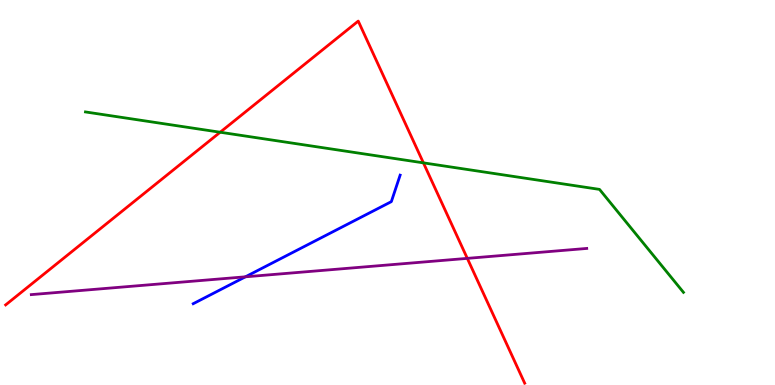[{'lines': ['blue', 'red'], 'intersections': []}, {'lines': ['green', 'red'], 'intersections': [{'x': 2.84, 'y': 6.57}, {'x': 5.46, 'y': 5.77}]}, {'lines': ['purple', 'red'], 'intersections': [{'x': 6.03, 'y': 3.29}]}, {'lines': ['blue', 'green'], 'intersections': []}, {'lines': ['blue', 'purple'], 'intersections': [{'x': 3.17, 'y': 2.81}]}, {'lines': ['green', 'purple'], 'intersections': []}]